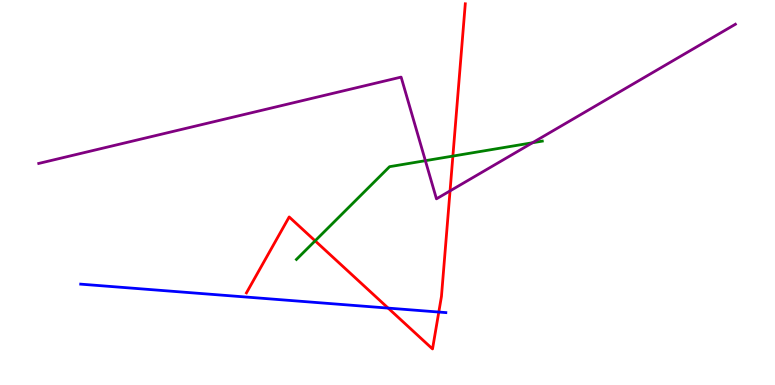[{'lines': ['blue', 'red'], 'intersections': [{'x': 5.01, 'y': 2.0}, {'x': 5.66, 'y': 1.89}]}, {'lines': ['green', 'red'], 'intersections': [{'x': 4.07, 'y': 3.74}, {'x': 5.84, 'y': 5.95}]}, {'lines': ['purple', 'red'], 'intersections': [{'x': 5.81, 'y': 5.04}]}, {'lines': ['blue', 'green'], 'intersections': []}, {'lines': ['blue', 'purple'], 'intersections': []}, {'lines': ['green', 'purple'], 'intersections': [{'x': 5.49, 'y': 5.83}, {'x': 6.87, 'y': 6.29}]}]